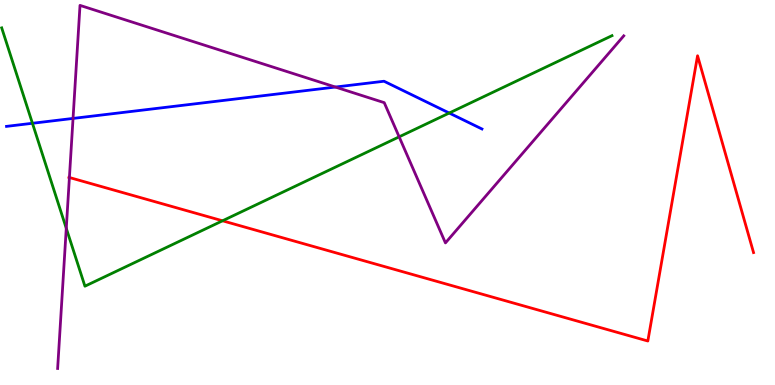[{'lines': ['blue', 'red'], 'intersections': []}, {'lines': ['green', 'red'], 'intersections': [{'x': 2.87, 'y': 4.27}]}, {'lines': ['purple', 'red'], 'intersections': [{'x': 0.896, 'y': 5.39}]}, {'lines': ['blue', 'green'], 'intersections': [{'x': 0.419, 'y': 6.8}, {'x': 5.8, 'y': 7.06}]}, {'lines': ['blue', 'purple'], 'intersections': [{'x': 0.942, 'y': 6.92}, {'x': 4.33, 'y': 7.74}]}, {'lines': ['green', 'purple'], 'intersections': [{'x': 0.855, 'y': 4.07}, {'x': 5.15, 'y': 6.45}]}]